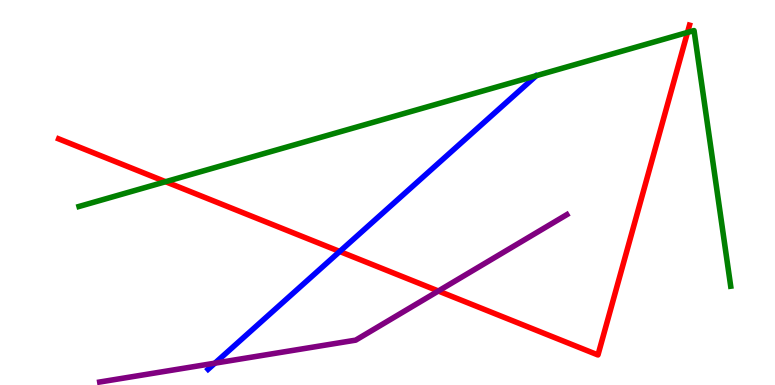[{'lines': ['blue', 'red'], 'intersections': [{'x': 4.38, 'y': 3.47}]}, {'lines': ['green', 'red'], 'intersections': [{'x': 2.14, 'y': 5.28}, {'x': 8.87, 'y': 9.16}]}, {'lines': ['purple', 'red'], 'intersections': [{'x': 5.66, 'y': 2.44}]}, {'lines': ['blue', 'green'], 'intersections': []}, {'lines': ['blue', 'purple'], 'intersections': [{'x': 2.77, 'y': 0.567}]}, {'lines': ['green', 'purple'], 'intersections': []}]